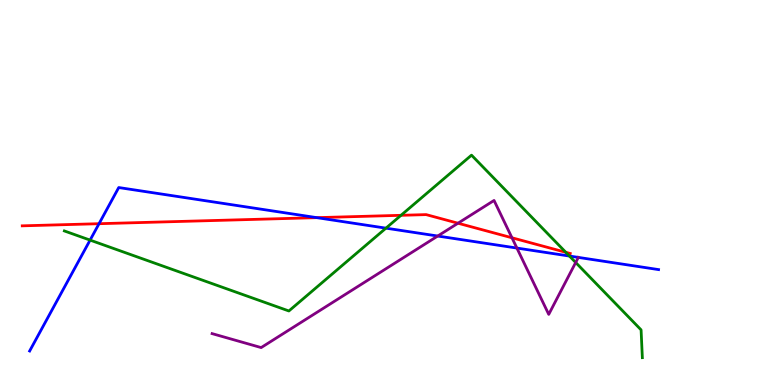[{'lines': ['blue', 'red'], 'intersections': [{'x': 1.28, 'y': 4.19}, {'x': 4.09, 'y': 4.35}]}, {'lines': ['green', 'red'], 'intersections': [{'x': 5.17, 'y': 4.41}, {'x': 7.3, 'y': 3.45}]}, {'lines': ['purple', 'red'], 'intersections': [{'x': 5.91, 'y': 4.2}, {'x': 6.61, 'y': 3.82}]}, {'lines': ['blue', 'green'], 'intersections': [{'x': 1.16, 'y': 3.76}, {'x': 4.98, 'y': 4.07}, {'x': 7.35, 'y': 3.35}]}, {'lines': ['blue', 'purple'], 'intersections': [{'x': 5.65, 'y': 3.87}, {'x': 6.67, 'y': 3.56}, {'x': 7.46, 'y': 3.31}]}, {'lines': ['green', 'purple'], 'intersections': [{'x': 7.43, 'y': 3.18}]}]